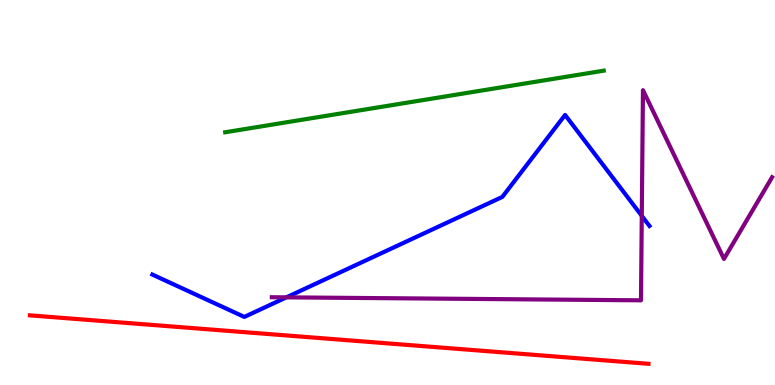[{'lines': ['blue', 'red'], 'intersections': []}, {'lines': ['green', 'red'], 'intersections': []}, {'lines': ['purple', 'red'], 'intersections': []}, {'lines': ['blue', 'green'], 'intersections': []}, {'lines': ['blue', 'purple'], 'intersections': [{'x': 3.7, 'y': 2.28}, {'x': 8.28, 'y': 4.39}]}, {'lines': ['green', 'purple'], 'intersections': []}]